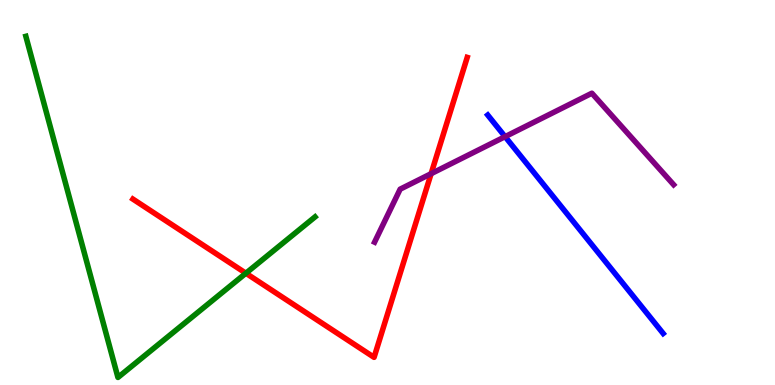[{'lines': ['blue', 'red'], 'intersections': []}, {'lines': ['green', 'red'], 'intersections': [{'x': 3.17, 'y': 2.9}]}, {'lines': ['purple', 'red'], 'intersections': [{'x': 5.56, 'y': 5.49}]}, {'lines': ['blue', 'green'], 'intersections': []}, {'lines': ['blue', 'purple'], 'intersections': [{'x': 6.52, 'y': 6.45}]}, {'lines': ['green', 'purple'], 'intersections': []}]